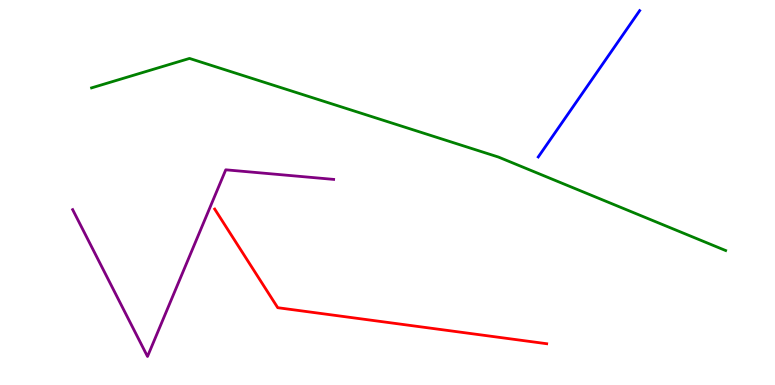[{'lines': ['blue', 'red'], 'intersections': []}, {'lines': ['green', 'red'], 'intersections': []}, {'lines': ['purple', 'red'], 'intersections': []}, {'lines': ['blue', 'green'], 'intersections': []}, {'lines': ['blue', 'purple'], 'intersections': []}, {'lines': ['green', 'purple'], 'intersections': []}]